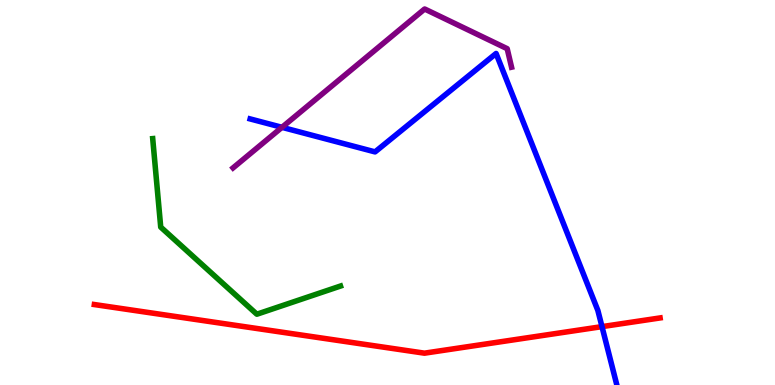[{'lines': ['blue', 'red'], 'intersections': [{'x': 7.77, 'y': 1.52}]}, {'lines': ['green', 'red'], 'intersections': []}, {'lines': ['purple', 'red'], 'intersections': []}, {'lines': ['blue', 'green'], 'intersections': []}, {'lines': ['blue', 'purple'], 'intersections': [{'x': 3.64, 'y': 6.69}]}, {'lines': ['green', 'purple'], 'intersections': []}]